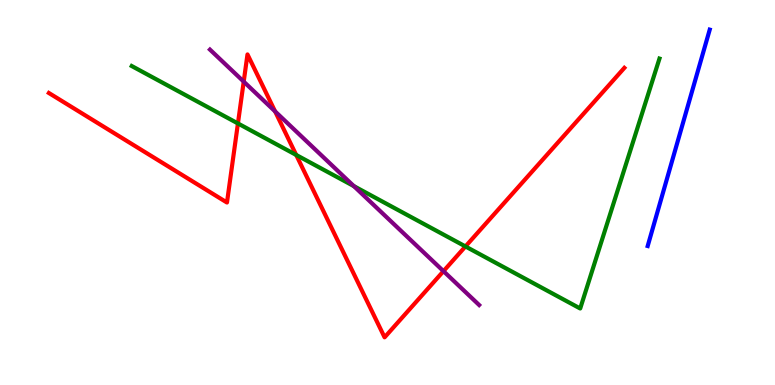[{'lines': ['blue', 'red'], 'intersections': []}, {'lines': ['green', 'red'], 'intersections': [{'x': 3.07, 'y': 6.79}, {'x': 3.82, 'y': 5.98}, {'x': 6.01, 'y': 3.6}]}, {'lines': ['purple', 'red'], 'intersections': [{'x': 3.14, 'y': 7.88}, {'x': 3.55, 'y': 7.11}, {'x': 5.72, 'y': 2.96}]}, {'lines': ['blue', 'green'], 'intersections': []}, {'lines': ['blue', 'purple'], 'intersections': []}, {'lines': ['green', 'purple'], 'intersections': [{'x': 4.57, 'y': 5.17}]}]